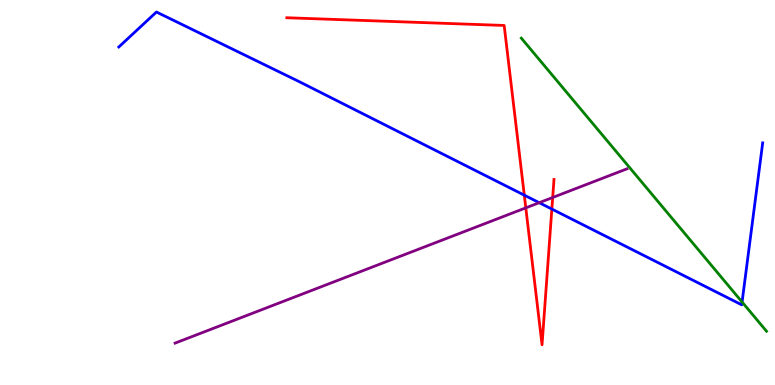[{'lines': ['blue', 'red'], 'intersections': [{'x': 6.77, 'y': 4.93}, {'x': 7.12, 'y': 4.57}]}, {'lines': ['green', 'red'], 'intersections': []}, {'lines': ['purple', 'red'], 'intersections': [{'x': 6.78, 'y': 4.6}, {'x': 7.13, 'y': 4.87}]}, {'lines': ['blue', 'green'], 'intersections': [{'x': 9.58, 'y': 2.16}]}, {'lines': ['blue', 'purple'], 'intersections': [{'x': 6.96, 'y': 4.74}]}, {'lines': ['green', 'purple'], 'intersections': []}]